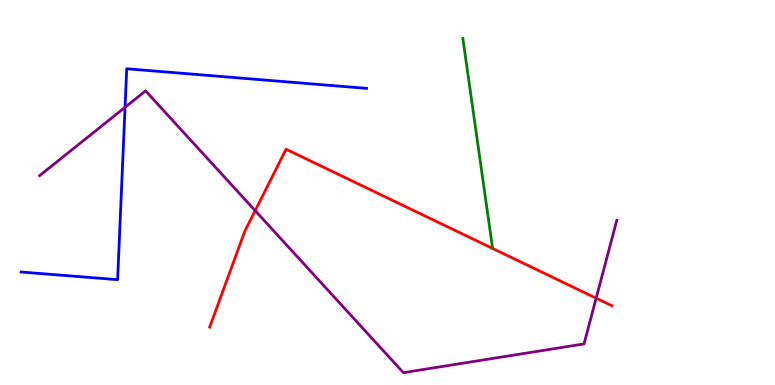[{'lines': ['blue', 'red'], 'intersections': []}, {'lines': ['green', 'red'], 'intersections': []}, {'lines': ['purple', 'red'], 'intersections': [{'x': 3.29, 'y': 4.53}, {'x': 7.69, 'y': 2.25}]}, {'lines': ['blue', 'green'], 'intersections': []}, {'lines': ['blue', 'purple'], 'intersections': [{'x': 1.61, 'y': 7.21}]}, {'lines': ['green', 'purple'], 'intersections': []}]